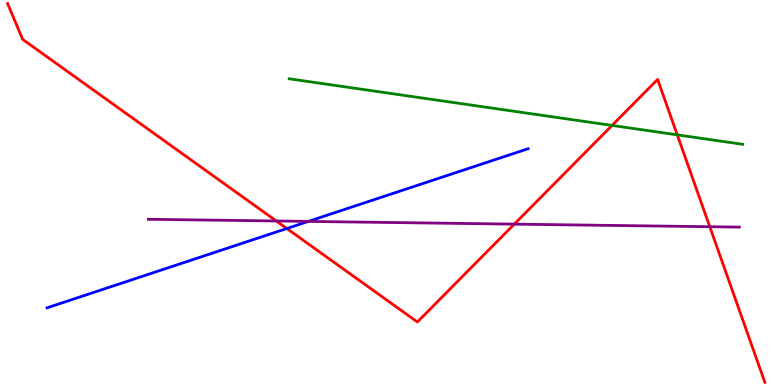[{'lines': ['blue', 'red'], 'intersections': [{'x': 3.7, 'y': 4.06}]}, {'lines': ['green', 'red'], 'intersections': [{'x': 7.9, 'y': 6.74}, {'x': 8.74, 'y': 6.5}]}, {'lines': ['purple', 'red'], 'intersections': [{'x': 3.57, 'y': 4.26}, {'x': 6.64, 'y': 4.18}, {'x': 9.16, 'y': 4.11}]}, {'lines': ['blue', 'green'], 'intersections': []}, {'lines': ['blue', 'purple'], 'intersections': [{'x': 3.98, 'y': 4.25}]}, {'lines': ['green', 'purple'], 'intersections': []}]